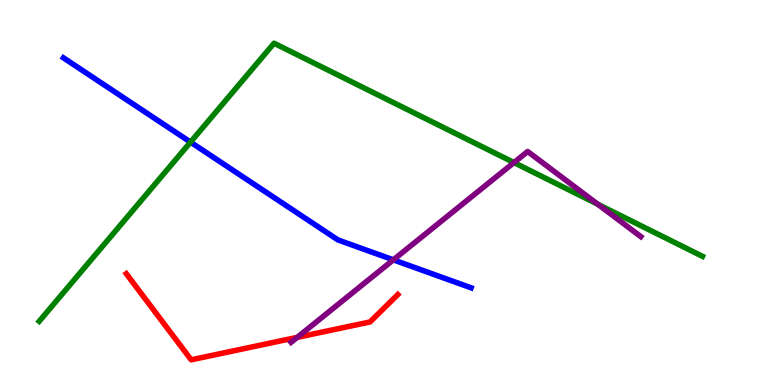[{'lines': ['blue', 'red'], 'intersections': []}, {'lines': ['green', 'red'], 'intersections': []}, {'lines': ['purple', 'red'], 'intersections': [{'x': 3.84, 'y': 1.24}]}, {'lines': ['blue', 'green'], 'intersections': [{'x': 2.46, 'y': 6.31}]}, {'lines': ['blue', 'purple'], 'intersections': [{'x': 5.08, 'y': 3.25}]}, {'lines': ['green', 'purple'], 'intersections': [{'x': 6.63, 'y': 5.78}, {'x': 7.71, 'y': 4.69}]}]